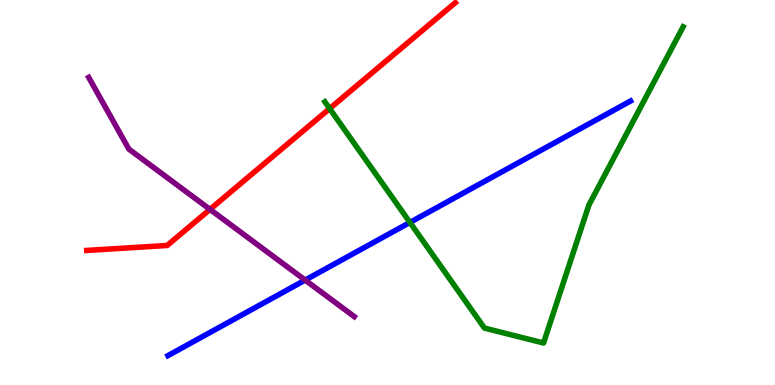[{'lines': ['blue', 'red'], 'intersections': []}, {'lines': ['green', 'red'], 'intersections': [{'x': 4.25, 'y': 7.18}]}, {'lines': ['purple', 'red'], 'intersections': [{'x': 2.71, 'y': 4.56}]}, {'lines': ['blue', 'green'], 'intersections': [{'x': 5.29, 'y': 4.22}]}, {'lines': ['blue', 'purple'], 'intersections': [{'x': 3.94, 'y': 2.72}]}, {'lines': ['green', 'purple'], 'intersections': []}]